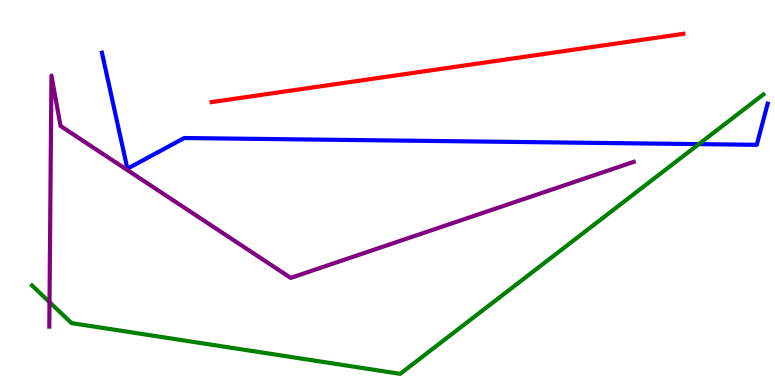[{'lines': ['blue', 'red'], 'intersections': []}, {'lines': ['green', 'red'], 'intersections': []}, {'lines': ['purple', 'red'], 'intersections': []}, {'lines': ['blue', 'green'], 'intersections': [{'x': 9.02, 'y': 6.26}]}, {'lines': ['blue', 'purple'], 'intersections': []}, {'lines': ['green', 'purple'], 'intersections': [{'x': 0.639, 'y': 2.15}]}]